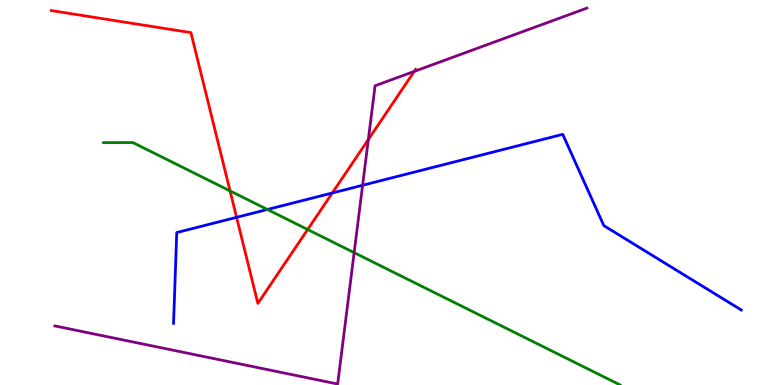[{'lines': ['blue', 'red'], 'intersections': [{'x': 3.05, 'y': 4.35}, {'x': 4.29, 'y': 4.99}]}, {'lines': ['green', 'red'], 'intersections': [{'x': 2.97, 'y': 5.04}, {'x': 3.97, 'y': 4.04}]}, {'lines': ['purple', 'red'], 'intersections': [{'x': 4.75, 'y': 6.38}, {'x': 5.35, 'y': 8.15}]}, {'lines': ['blue', 'green'], 'intersections': [{'x': 3.45, 'y': 4.56}]}, {'lines': ['blue', 'purple'], 'intersections': [{'x': 4.68, 'y': 5.19}]}, {'lines': ['green', 'purple'], 'intersections': [{'x': 4.57, 'y': 3.44}]}]